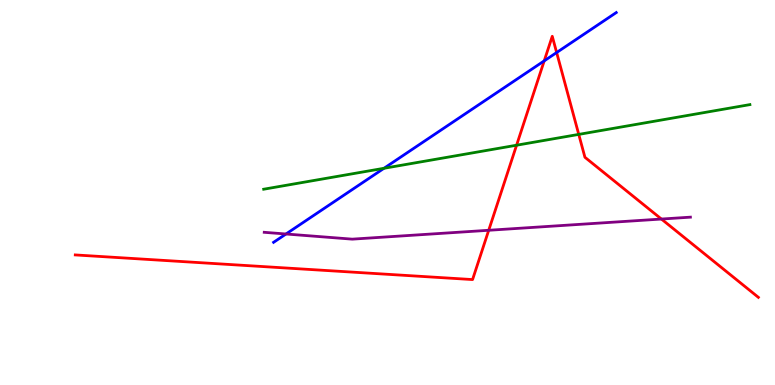[{'lines': ['blue', 'red'], 'intersections': [{'x': 7.02, 'y': 8.42}, {'x': 7.18, 'y': 8.64}]}, {'lines': ['green', 'red'], 'intersections': [{'x': 6.67, 'y': 6.23}, {'x': 7.47, 'y': 6.51}]}, {'lines': ['purple', 'red'], 'intersections': [{'x': 6.31, 'y': 4.02}, {'x': 8.53, 'y': 4.31}]}, {'lines': ['blue', 'green'], 'intersections': [{'x': 4.95, 'y': 5.63}]}, {'lines': ['blue', 'purple'], 'intersections': [{'x': 3.69, 'y': 3.92}]}, {'lines': ['green', 'purple'], 'intersections': []}]